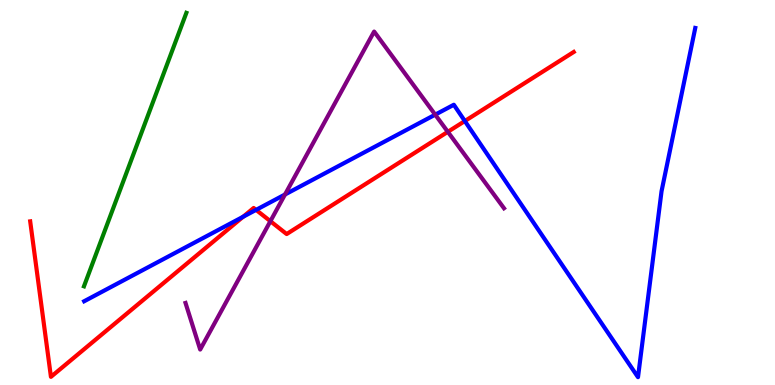[{'lines': ['blue', 'red'], 'intersections': [{'x': 3.14, 'y': 4.37}, {'x': 3.3, 'y': 4.55}, {'x': 6.0, 'y': 6.86}]}, {'lines': ['green', 'red'], 'intersections': []}, {'lines': ['purple', 'red'], 'intersections': [{'x': 3.49, 'y': 4.25}, {'x': 5.78, 'y': 6.58}]}, {'lines': ['blue', 'green'], 'intersections': []}, {'lines': ['blue', 'purple'], 'intersections': [{'x': 3.68, 'y': 4.95}, {'x': 5.62, 'y': 7.02}]}, {'lines': ['green', 'purple'], 'intersections': []}]